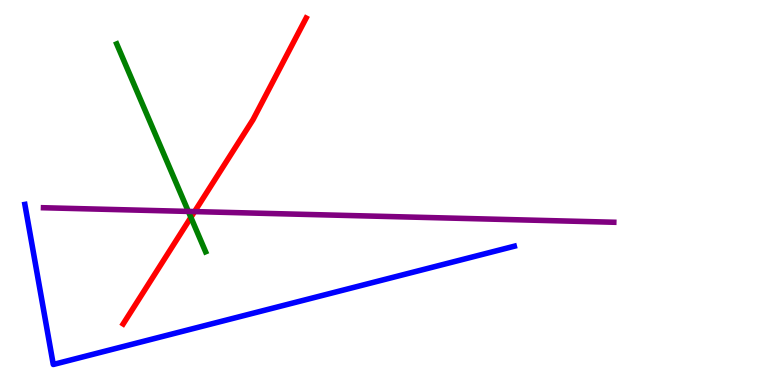[{'lines': ['blue', 'red'], 'intersections': []}, {'lines': ['green', 'red'], 'intersections': [{'x': 2.46, 'y': 4.35}]}, {'lines': ['purple', 'red'], 'intersections': [{'x': 2.51, 'y': 4.5}]}, {'lines': ['blue', 'green'], 'intersections': []}, {'lines': ['blue', 'purple'], 'intersections': []}, {'lines': ['green', 'purple'], 'intersections': [{'x': 2.43, 'y': 4.51}]}]